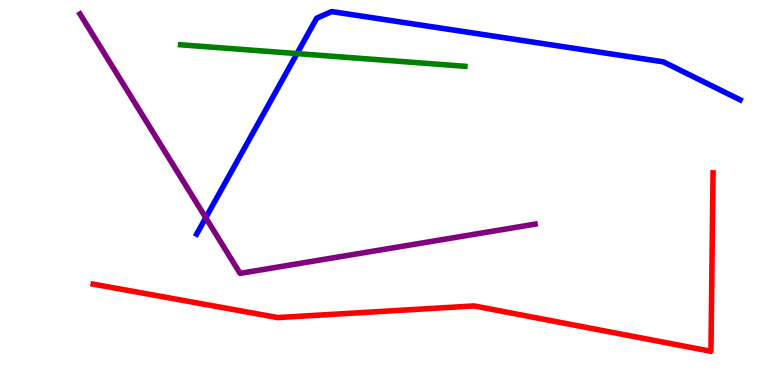[{'lines': ['blue', 'red'], 'intersections': []}, {'lines': ['green', 'red'], 'intersections': []}, {'lines': ['purple', 'red'], 'intersections': []}, {'lines': ['blue', 'green'], 'intersections': [{'x': 3.83, 'y': 8.61}]}, {'lines': ['blue', 'purple'], 'intersections': [{'x': 2.65, 'y': 4.34}]}, {'lines': ['green', 'purple'], 'intersections': []}]